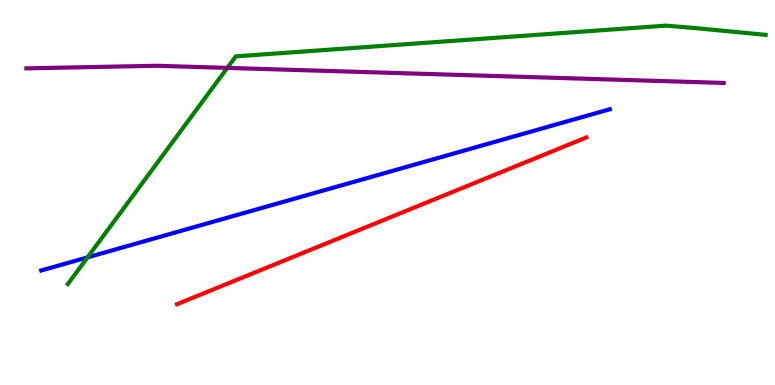[{'lines': ['blue', 'red'], 'intersections': []}, {'lines': ['green', 'red'], 'intersections': []}, {'lines': ['purple', 'red'], 'intersections': []}, {'lines': ['blue', 'green'], 'intersections': [{'x': 1.13, 'y': 3.31}]}, {'lines': ['blue', 'purple'], 'intersections': []}, {'lines': ['green', 'purple'], 'intersections': [{'x': 2.93, 'y': 8.24}]}]